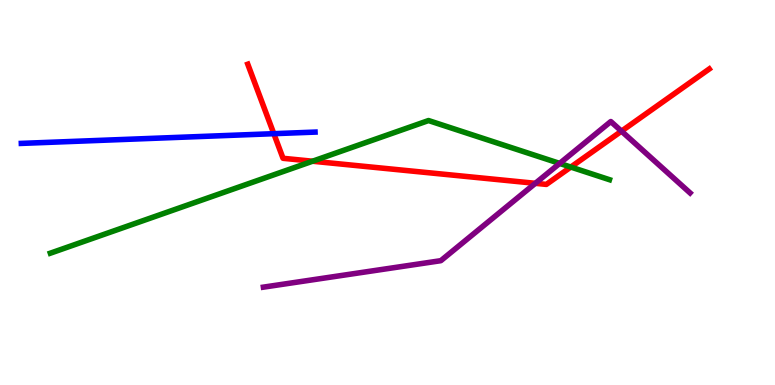[{'lines': ['blue', 'red'], 'intersections': [{'x': 3.53, 'y': 6.53}]}, {'lines': ['green', 'red'], 'intersections': [{'x': 4.03, 'y': 5.81}, {'x': 7.37, 'y': 5.66}]}, {'lines': ['purple', 'red'], 'intersections': [{'x': 6.91, 'y': 5.24}, {'x': 8.02, 'y': 6.59}]}, {'lines': ['blue', 'green'], 'intersections': []}, {'lines': ['blue', 'purple'], 'intersections': []}, {'lines': ['green', 'purple'], 'intersections': [{'x': 7.22, 'y': 5.76}]}]